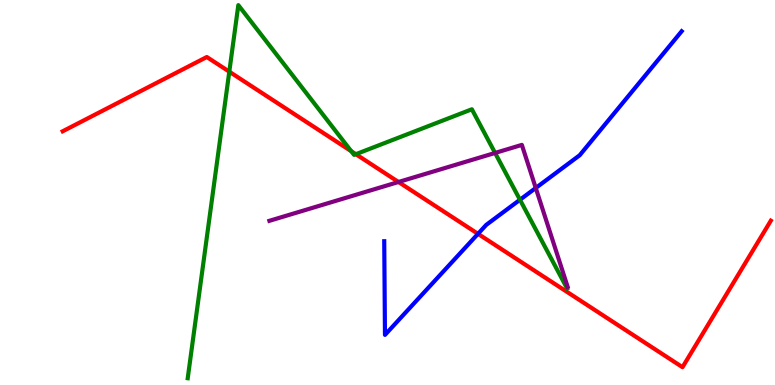[{'lines': ['blue', 'red'], 'intersections': [{'x': 6.17, 'y': 3.93}]}, {'lines': ['green', 'red'], 'intersections': [{'x': 2.96, 'y': 8.14}, {'x': 4.53, 'y': 6.07}, {'x': 4.59, 'y': 5.99}]}, {'lines': ['purple', 'red'], 'intersections': [{'x': 5.14, 'y': 5.27}]}, {'lines': ['blue', 'green'], 'intersections': [{'x': 6.71, 'y': 4.81}]}, {'lines': ['blue', 'purple'], 'intersections': [{'x': 6.91, 'y': 5.12}]}, {'lines': ['green', 'purple'], 'intersections': [{'x': 6.39, 'y': 6.03}]}]